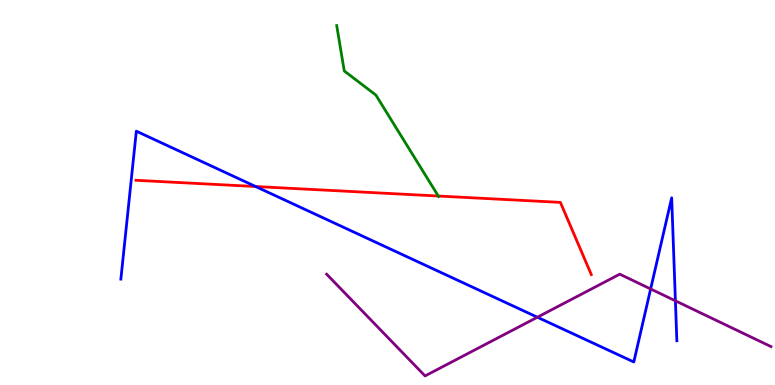[{'lines': ['blue', 'red'], 'intersections': [{'x': 3.3, 'y': 5.16}]}, {'lines': ['green', 'red'], 'intersections': [{'x': 5.66, 'y': 4.91}]}, {'lines': ['purple', 'red'], 'intersections': []}, {'lines': ['blue', 'green'], 'intersections': []}, {'lines': ['blue', 'purple'], 'intersections': [{'x': 6.93, 'y': 1.76}, {'x': 8.4, 'y': 2.49}, {'x': 8.71, 'y': 2.19}]}, {'lines': ['green', 'purple'], 'intersections': []}]